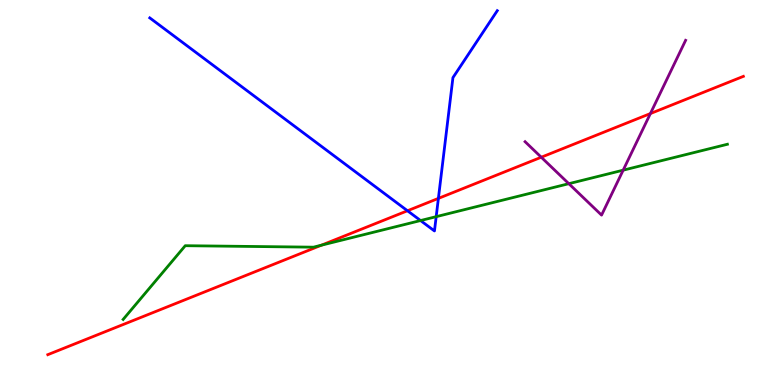[{'lines': ['blue', 'red'], 'intersections': [{'x': 5.26, 'y': 4.53}, {'x': 5.66, 'y': 4.85}]}, {'lines': ['green', 'red'], 'intersections': [{'x': 4.15, 'y': 3.63}]}, {'lines': ['purple', 'red'], 'intersections': [{'x': 6.98, 'y': 5.92}, {'x': 8.39, 'y': 7.05}]}, {'lines': ['blue', 'green'], 'intersections': [{'x': 5.43, 'y': 4.27}, {'x': 5.63, 'y': 4.37}]}, {'lines': ['blue', 'purple'], 'intersections': []}, {'lines': ['green', 'purple'], 'intersections': [{'x': 7.34, 'y': 5.23}, {'x': 8.04, 'y': 5.58}]}]